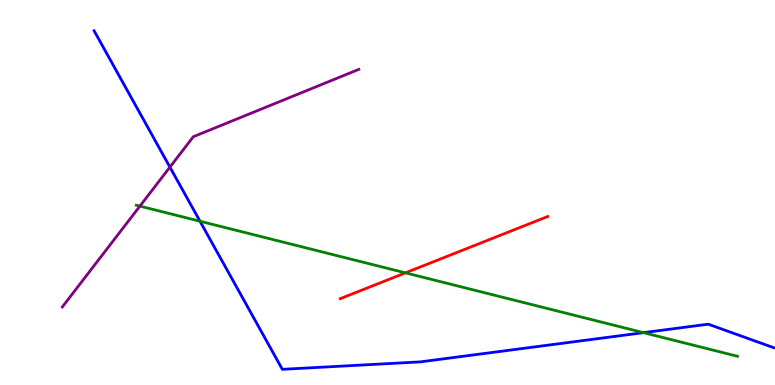[{'lines': ['blue', 'red'], 'intersections': []}, {'lines': ['green', 'red'], 'intersections': [{'x': 5.23, 'y': 2.91}]}, {'lines': ['purple', 'red'], 'intersections': []}, {'lines': ['blue', 'green'], 'intersections': [{'x': 2.58, 'y': 4.25}, {'x': 8.3, 'y': 1.36}]}, {'lines': ['blue', 'purple'], 'intersections': [{'x': 2.19, 'y': 5.66}]}, {'lines': ['green', 'purple'], 'intersections': [{'x': 1.81, 'y': 4.65}]}]